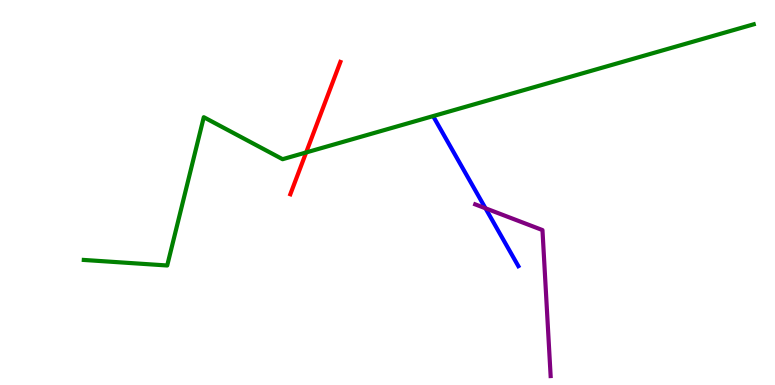[{'lines': ['blue', 'red'], 'intersections': []}, {'lines': ['green', 'red'], 'intersections': [{'x': 3.95, 'y': 6.04}]}, {'lines': ['purple', 'red'], 'intersections': []}, {'lines': ['blue', 'green'], 'intersections': []}, {'lines': ['blue', 'purple'], 'intersections': [{'x': 6.26, 'y': 4.59}]}, {'lines': ['green', 'purple'], 'intersections': []}]